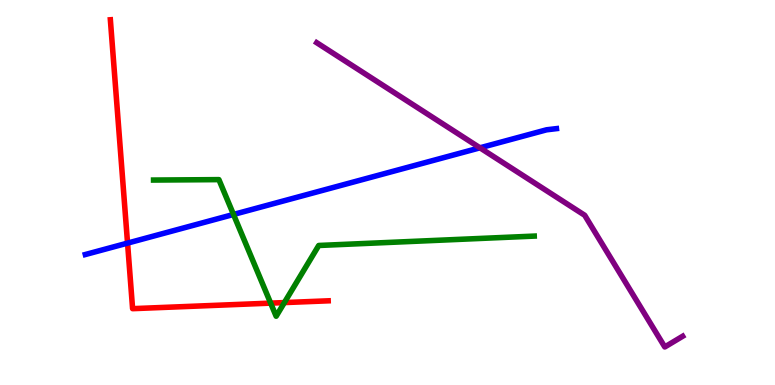[{'lines': ['blue', 'red'], 'intersections': [{'x': 1.65, 'y': 3.69}]}, {'lines': ['green', 'red'], 'intersections': [{'x': 3.49, 'y': 2.13}, {'x': 3.67, 'y': 2.14}]}, {'lines': ['purple', 'red'], 'intersections': []}, {'lines': ['blue', 'green'], 'intersections': [{'x': 3.01, 'y': 4.43}]}, {'lines': ['blue', 'purple'], 'intersections': [{'x': 6.19, 'y': 6.16}]}, {'lines': ['green', 'purple'], 'intersections': []}]